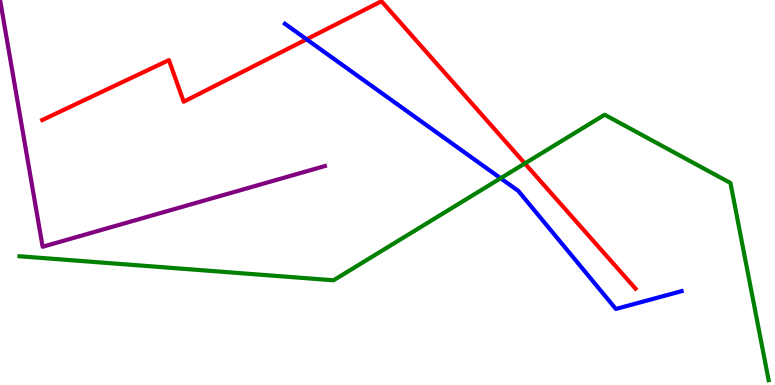[{'lines': ['blue', 'red'], 'intersections': [{'x': 3.96, 'y': 8.98}]}, {'lines': ['green', 'red'], 'intersections': [{'x': 6.77, 'y': 5.75}]}, {'lines': ['purple', 'red'], 'intersections': []}, {'lines': ['blue', 'green'], 'intersections': [{'x': 6.46, 'y': 5.37}]}, {'lines': ['blue', 'purple'], 'intersections': []}, {'lines': ['green', 'purple'], 'intersections': []}]